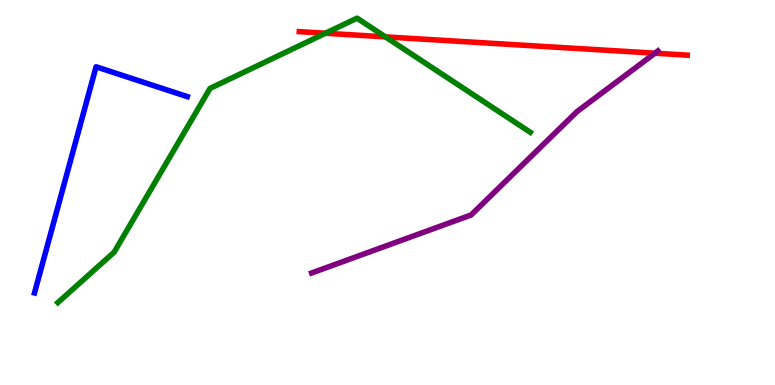[{'lines': ['blue', 'red'], 'intersections': []}, {'lines': ['green', 'red'], 'intersections': [{'x': 4.2, 'y': 9.14}, {'x': 4.97, 'y': 9.04}]}, {'lines': ['purple', 'red'], 'intersections': [{'x': 8.45, 'y': 8.62}]}, {'lines': ['blue', 'green'], 'intersections': []}, {'lines': ['blue', 'purple'], 'intersections': []}, {'lines': ['green', 'purple'], 'intersections': []}]